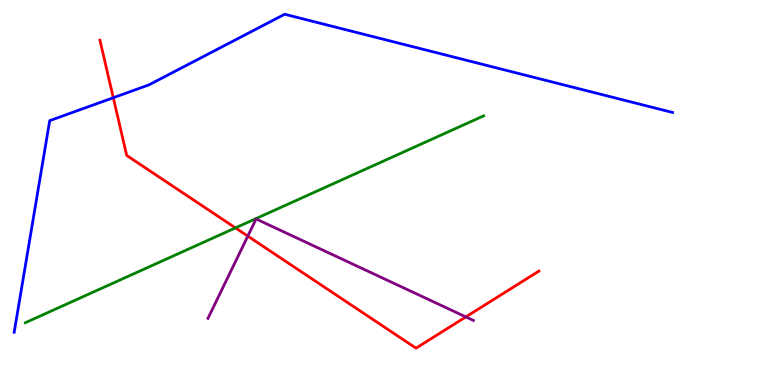[{'lines': ['blue', 'red'], 'intersections': [{'x': 1.46, 'y': 7.46}]}, {'lines': ['green', 'red'], 'intersections': [{'x': 3.04, 'y': 4.08}]}, {'lines': ['purple', 'red'], 'intersections': [{'x': 3.2, 'y': 3.87}, {'x': 6.01, 'y': 1.77}]}, {'lines': ['blue', 'green'], 'intersections': []}, {'lines': ['blue', 'purple'], 'intersections': []}, {'lines': ['green', 'purple'], 'intersections': []}]